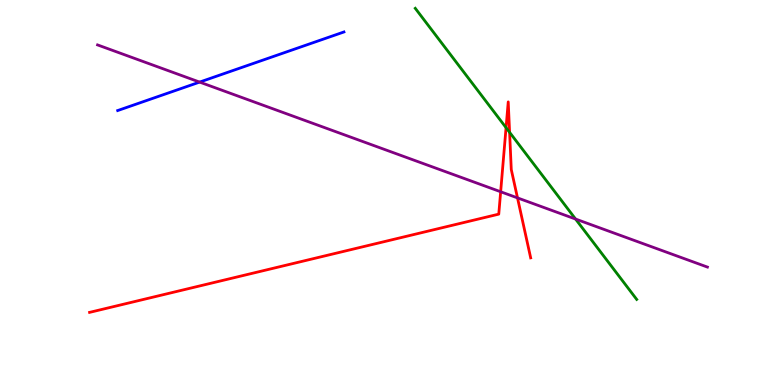[{'lines': ['blue', 'red'], 'intersections': []}, {'lines': ['green', 'red'], 'intersections': [{'x': 6.53, 'y': 6.68}, {'x': 6.58, 'y': 6.56}]}, {'lines': ['purple', 'red'], 'intersections': [{'x': 6.46, 'y': 5.02}, {'x': 6.68, 'y': 4.86}]}, {'lines': ['blue', 'green'], 'intersections': []}, {'lines': ['blue', 'purple'], 'intersections': [{'x': 2.58, 'y': 7.87}]}, {'lines': ['green', 'purple'], 'intersections': [{'x': 7.43, 'y': 4.31}]}]